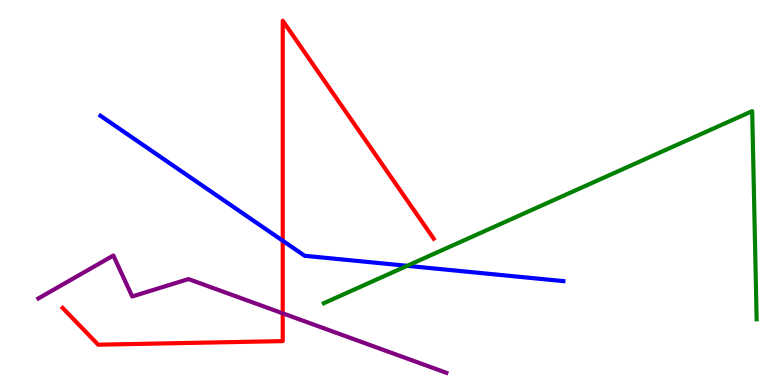[{'lines': ['blue', 'red'], 'intersections': [{'x': 3.65, 'y': 3.75}]}, {'lines': ['green', 'red'], 'intersections': []}, {'lines': ['purple', 'red'], 'intersections': [{'x': 3.65, 'y': 1.86}]}, {'lines': ['blue', 'green'], 'intersections': [{'x': 5.25, 'y': 3.1}]}, {'lines': ['blue', 'purple'], 'intersections': []}, {'lines': ['green', 'purple'], 'intersections': []}]